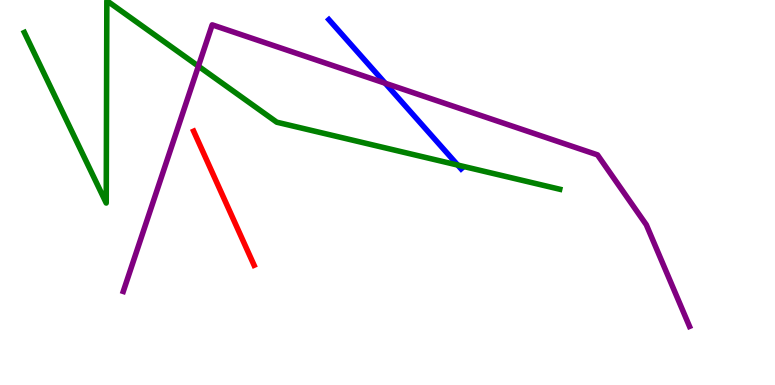[{'lines': ['blue', 'red'], 'intersections': []}, {'lines': ['green', 'red'], 'intersections': []}, {'lines': ['purple', 'red'], 'intersections': []}, {'lines': ['blue', 'green'], 'intersections': [{'x': 5.91, 'y': 5.71}]}, {'lines': ['blue', 'purple'], 'intersections': [{'x': 4.97, 'y': 7.84}]}, {'lines': ['green', 'purple'], 'intersections': [{'x': 2.56, 'y': 8.28}]}]